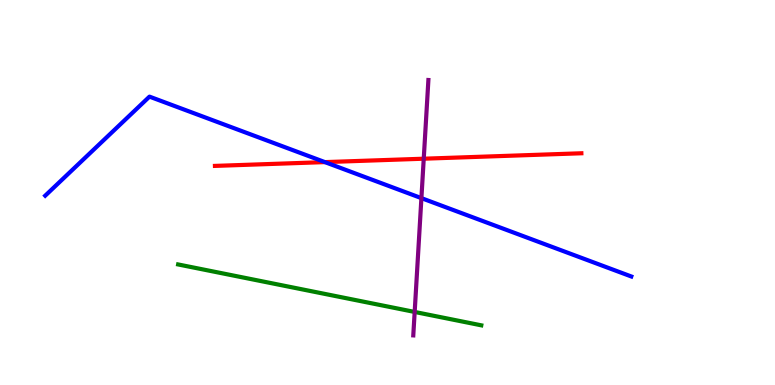[{'lines': ['blue', 'red'], 'intersections': [{'x': 4.19, 'y': 5.79}]}, {'lines': ['green', 'red'], 'intersections': []}, {'lines': ['purple', 'red'], 'intersections': [{'x': 5.47, 'y': 5.88}]}, {'lines': ['blue', 'green'], 'intersections': []}, {'lines': ['blue', 'purple'], 'intersections': [{'x': 5.44, 'y': 4.85}]}, {'lines': ['green', 'purple'], 'intersections': [{'x': 5.35, 'y': 1.9}]}]